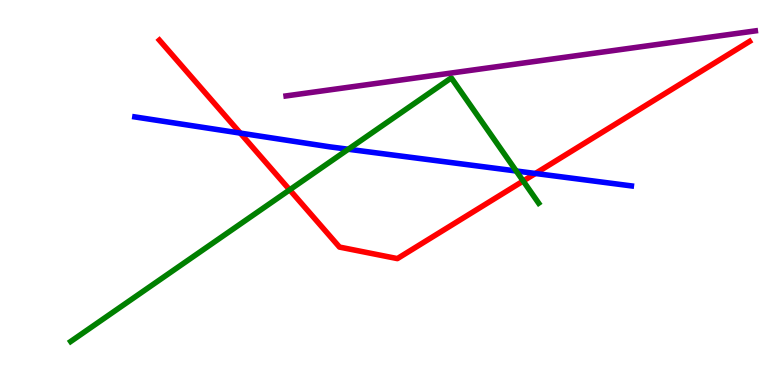[{'lines': ['blue', 'red'], 'intersections': [{'x': 3.1, 'y': 6.54}, {'x': 6.91, 'y': 5.49}]}, {'lines': ['green', 'red'], 'intersections': [{'x': 3.74, 'y': 5.07}, {'x': 6.75, 'y': 5.3}]}, {'lines': ['purple', 'red'], 'intersections': []}, {'lines': ['blue', 'green'], 'intersections': [{'x': 4.49, 'y': 6.12}, {'x': 6.66, 'y': 5.56}]}, {'lines': ['blue', 'purple'], 'intersections': []}, {'lines': ['green', 'purple'], 'intersections': []}]